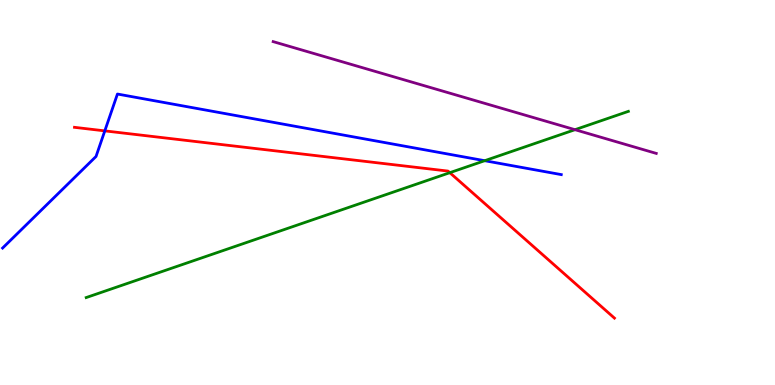[{'lines': ['blue', 'red'], 'intersections': [{'x': 1.35, 'y': 6.6}]}, {'lines': ['green', 'red'], 'intersections': [{'x': 5.8, 'y': 5.51}]}, {'lines': ['purple', 'red'], 'intersections': []}, {'lines': ['blue', 'green'], 'intersections': [{'x': 6.25, 'y': 5.83}]}, {'lines': ['blue', 'purple'], 'intersections': []}, {'lines': ['green', 'purple'], 'intersections': [{'x': 7.42, 'y': 6.63}]}]